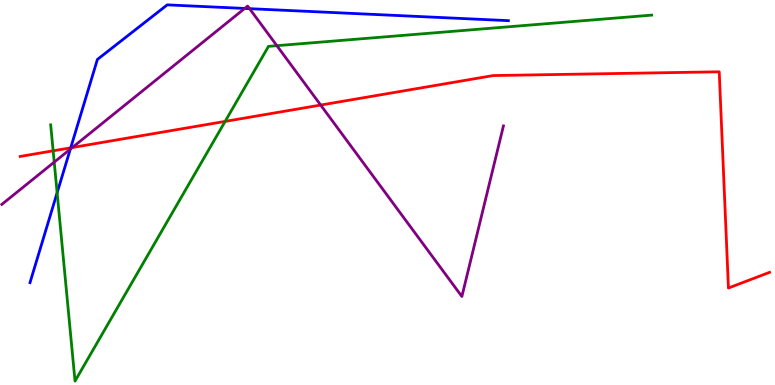[{'lines': ['blue', 'red'], 'intersections': [{'x': 0.912, 'y': 6.16}]}, {'lines': ['green', 'red'], 'intersections': [{'x': 0.686, 'y': 6.08}, {'x': 2.9, 'y': 6.85}]}, {'lines': ['purple', 'red'], 'intersections': [{'x': 0.933, 'y': 6.17}, {'x': 4.14, 'y': 7.27}]}, {'lines': ['blue', 'green'], 'intersections': [{'x': 0.737, 'y': 4.99}]}, {'lines': ['blue', 'purple'], 'intersections': [{'x': 0.907, 'y': 6.13}, {'x': 3.16, 'y': 9.78}, {'x': 3.22, 'y': 9.77}]}, {'lines': ['green', 'purple'], 'intersections': [{'x': 0.7, 'y': 5.79}, {'x': 3.57, 'y': 8.81}]}]